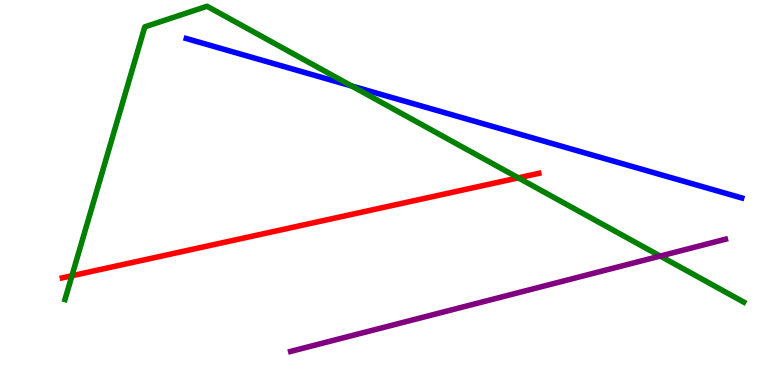[{'lines': ['blue', 'red'], 'intersections': []}, {'lines': ['green', 'red'], 'intersections': [{'x': 0.928, 'y': 2.84}, {'x': 6.69, 'y': 5.38}]}, {'lines': ['purple', 'red'], 'intersections': []}, {'lines': ['blue', 'green'], 'intersections': [{'x': 4.54, 'y': 7.77}]}, {'lines': ['blue', 'purple'], 'intersections': []}, {'lines': ['green', 'purple'], 'intersections': [{'x': 8.52, 'y': 3.35}]}]